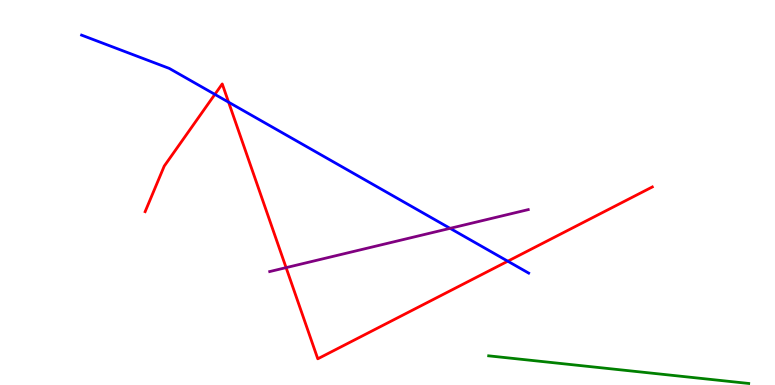[{'lines': ['blue', 'red'], 'intersections': [{'x': 2.77, 'y': 7.55}, {'x': 2.95, 'y': 7.35}, {'x': 6.55, 'y': 3.22}]}, {'lines': ['green', 'red'], 'intersections': []}, {'lines': ['purple', 'red'], 'intersections': [{'x': 3.69, 'y': 3.05}]}, {'lines': ['blue', 'green'], 'intersections': []}, {'lines': ['blue', 'purple'], 'intersections': [{'x': 5.81, 'y': 4.07}]}, {'lines': ['green', 'purple'], 'intersections': []}]